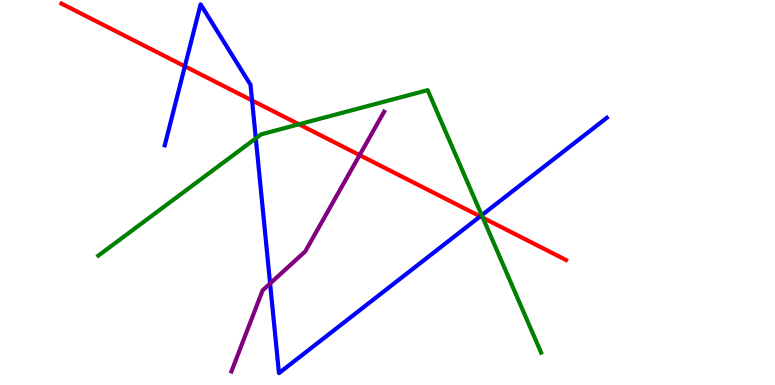[{'lines': ['blue', 'red'], 'intersections': [{'x': 2.39, 'y': 8.28}, {'x': 3.25, 'y': 7.39}, {'x': 6.2, 'y': 4.38}]}, {'lines': ['green', 'red'], 'intersections': [{'x': 3.86, 'y': 6.77}, {'x': 6.23, 'y': 4.34}]}, {'lines': ['purple', 'red'], 'intersections': [{'x': 4.64, 'y': 5.97}]}, {'lines': ['blue', 'green'], 'intersections': [{'x': 3.3, 'y': 6.41}, {'x': 6.22, 'y': 4.41}]}, {'lines': ['blue', 'purple'], 'intersections': [{'x': 3.49, 'y': 2.64}]}, {'lines': ['green', 'purple'], 'intersections': []}]